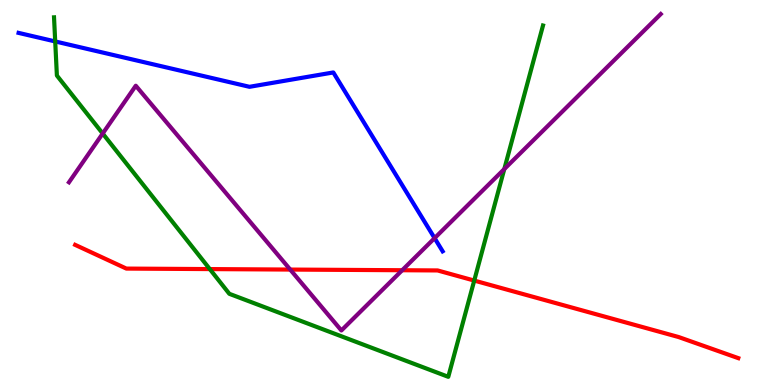[{'lines': ['blue', 'red'], 'intersections': []}, {'lines': ['green', 'red'], 'intersections': [{'x': 2.71, 'y': 3.01}, {'x': 6.12, 'y': 2.71}]}, {'lines': ['purple', 'red'], 'intersections': [{'x': 3.74, 'y': 3.0}, {'x': 5.19, 'y': 2.98}]}, {'lines': ['blue', 'green'], 'intersections': [{'x': 0.712, 'y': 8.92}]}, {'lines': ['blue', 'purple'], 'intersections': [{'x': 5.61, 'y': 3.81}]}, {'lines': ['green', 'purple'], 'intersections': [{'x': 1.33, 'y': 6.53}, {'x': 6.51, 'y': 5.61}]}]